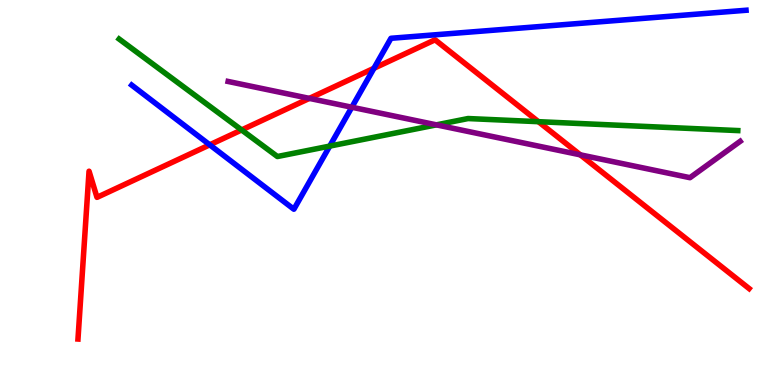[{'lines': ['blue', 'red'], 'intersections': [{'x': 2.71, 'y': 6.24}, {'x': 4.82, 'y': 8.23}]}, {'lines': ['green', 'red'], 'intersections': [{'x': 3.12, 'y': 6.62}, {'x': 6.95, 'y': 6.84}]}, {'lines': ['purple', 'red'], 'intersections': [{'x': 3.99, 'y': 7.44}, {'x': 7.49, 'y': 5.98}]}, {'lines': ['blue', 'green'], 'intersections': [{'x': 4.25, 'y': 6.21}]}, {'lines': ['blue', 'purple'], 'intersections': [{'x': 4.54, 'y': 7.21}]}, {'lines': ['green', 'purple'], 'intersections': [{'x': 5.63, 'y': 6.76}]}]